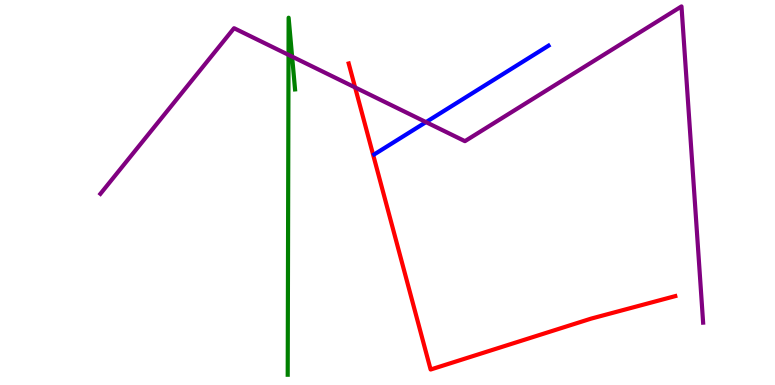[{'lines': ['blue', 'red'], 'intersections': []}, {'lines': ['green', 'red'], 'intersections': []}, {'lines': ['purple', 'red'], 'intersections': [{'x': 4.58, 'y': 7.73}]}, {'lines': ['blue', 'green'], 'intersections': []}, {'lines': ['blue', 'purple'], 'intersections': [{'x': 5.5, 'y': 6.83}]}, {'lines': ['green', 'purple'], 'intersections': [{'x': 3.72, 'y': 8.58}, {'x': 3.77, 'y': 8.53}]}]